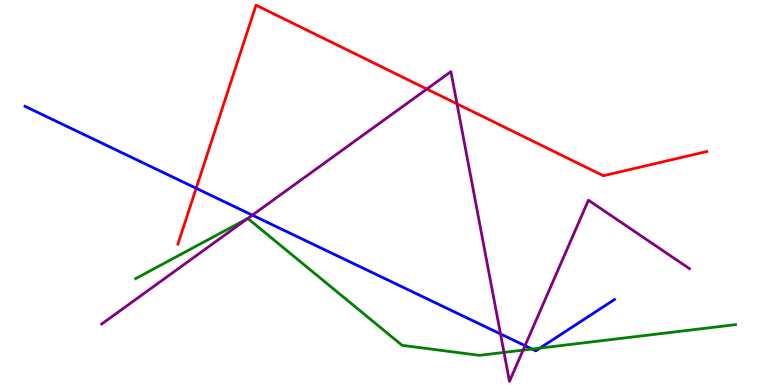[{'lines': ['blue', 'red'], 'intersections': [{'x': 2.53, 'y': 5.11}]}, {'lines': ['green', 'red'], 'intersections': []}, {'lines': ['purple', 'red'], 'intersections': [{'x': 5.51, 'y': 7.69}, {'x': 5.9, 'y': 7.3}]}, {'lines': ['blue', 'green'], 'intersections': [{'x': 6.87, 'y': 0.934}, {'x': 6.97, 'y': 0.959}]}, {'lines': ['blue', 'purple'], 'intersections': [{'x': 3.26, 'y': 4.41}, {'x': 6.46, 'y': 1.33}, {'x': 6.77, 'y': 1.02}]}, {'lines': ['green', 'purple'], 'intersections': [{'x': 3.2, 'y': 4.33}, {'x': 6.5, 'y': 0.846}, {'x': 6.75, 'y': 0.906}]}]